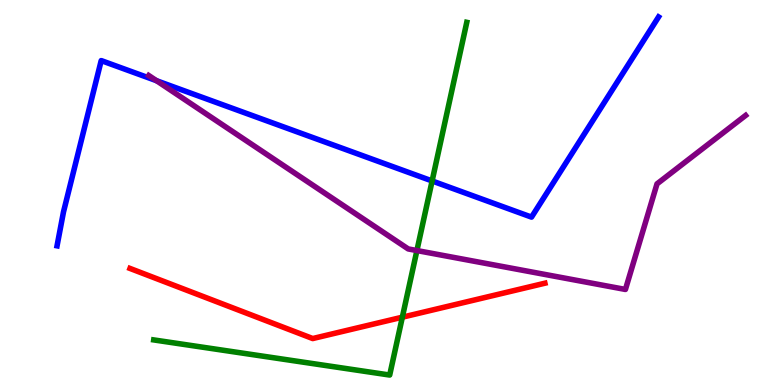[{'lines': ['blue', 'red'], 'intersections': []}, {'lines': ['green', 'red'], 'intersections': [{'x': 5.19, 'y': 1.76}]}, {'lines': ['purple', 'red'], 'intersections': []}, {'lines': ['blue', 'green'], 'intersections': [{'x': 5.58, 'y': 5.3}]}, {'lines': ['blue', 'purple'], 'intersections': [{'x': 2.02, 'y': 7.9}]}, {'lines': ['green', 'purple'], 'intersections': [{'x': 5.38, 'y': 3.49}]}]